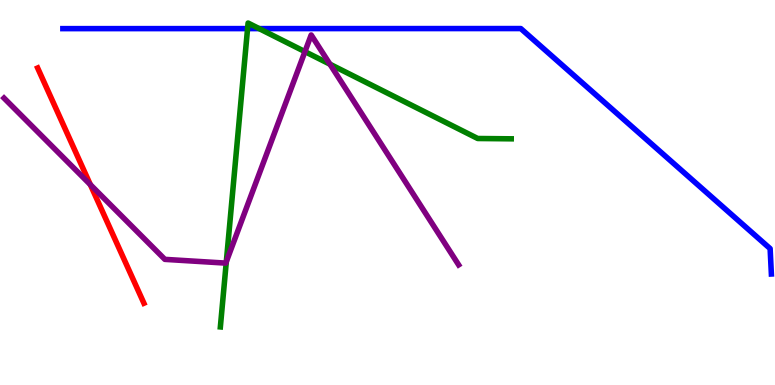[{'lines': ['blue', 'red'], 'intersections': []}, {'lines': ['green', 'red'], 'intersections': []}, {'lines': ['purple', 'red'], 'intersections': [{'x': 1.17, 'y': 5.2}]}, {'lines': ['blue', 'green'], 'intersections': [{'x': 3.19, 'y': 9.26}, {'x': 3.34, 'y': 9.26}]}, {'lines': ['blue', 'purple'], 'intersections': []}, {'lines': ['green', 'purple'], 'intersections': [{'x': 2.92, 'y': 3.2}, {'x': 3.93, 'y': 8.66}, {'x': 4.26, 'y': 8.33}]}]